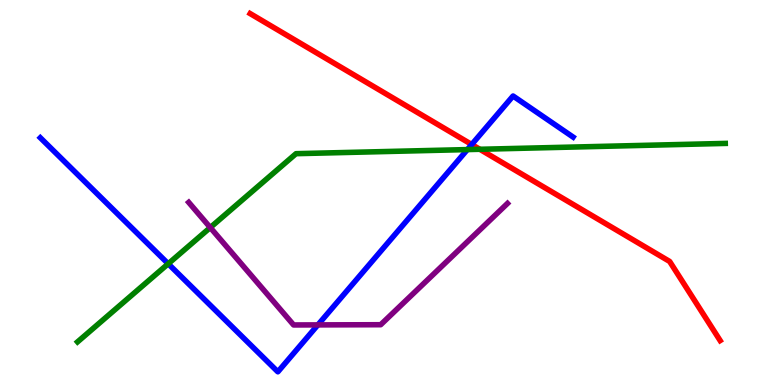[{'lines': ['blue', 'red'], 'intersections': [{'x': 6.09, 'y': 6.25}]}, {'lines': ['green', 'red'], 'intersections': [{'x': 6.19, 'y': 6.12}]}, {'lines': ['purple', 'red'], 'intersections': []}, {'lines': ['blue', 'green'], 'intersections': [{'x': 2.17, 'y': 3.15}, {'x': 6.03, 'y': 6.11}]}, {'lines': ['blue', 'purple'], 'intersections': [{'x': 4.1, 'y': 1.56}]}, {'lines': ['green', 'purple'], 'intersections': [{'x': 2.71, 'y': 4.09}]}]